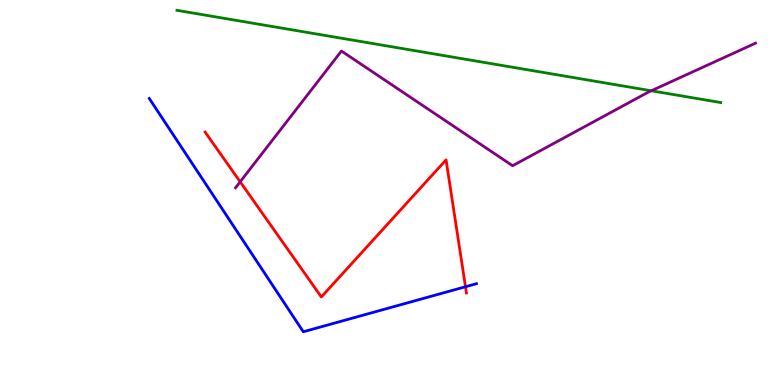[{'lines': ['blue', 'red'], 'intersections': [{'x': 6.01, 'y': 2.55}]}, {'lines': ['green', 'red'], 'intersections': []}, {'lines': ['purple', 'red'], 'intersections': [{'x': 3.1, 'y': 5.28}]}, {'lines': ['blue', 'green'], 'intersections': []}, {'lines': ['blue', 'purple'], 'intersections': []}, {'lines': ['green', 'purple'], 'intersections': [{'x': 8.4, 'y': 7.64}]}]